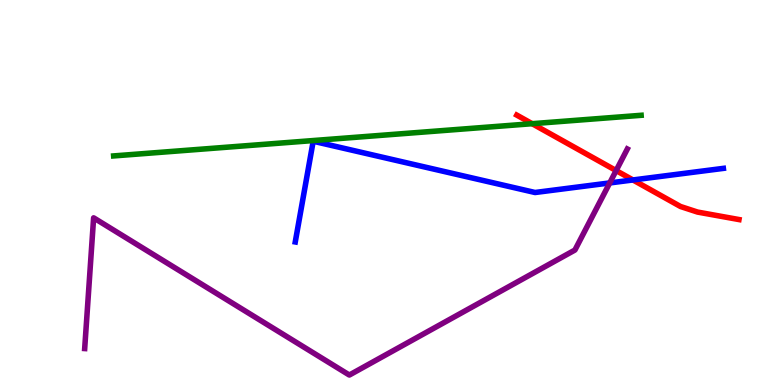[{'lines': ['blue', 'red'], 'intersections': [{'x': 8.17, 'y': 5.33}]}, {'lines': ['green', 'red'], 'intersections': [{'x': 6.87, 'y': 6.79}]}, {'lines': ['purple', 'red'], 'intersections': [{'x': 7.95, 'y': 5.57}]}, {'lines': ['blue', 'green'], 'intersections': []}, {'lines': ['blue', 'purple'], 'intersections': [{'x': 7.87, 'y': 5.25}]}, {'lines': ['green', 'purple'], 'intersections': []}]